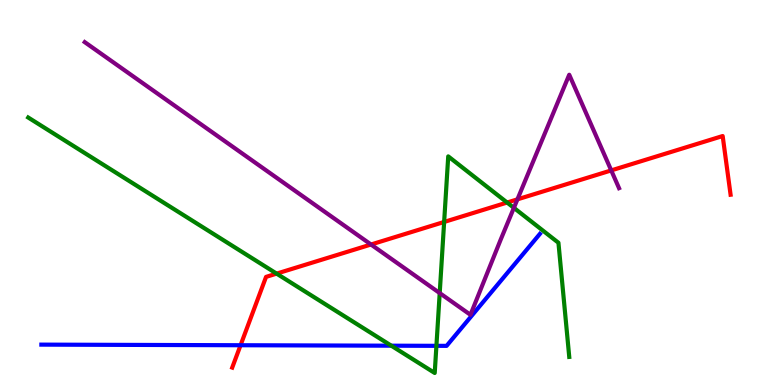[{'lines': ['blue', 'red'], 'intersections': [{'x': 3.1, 'y': 1.03}]}, {'lines': ['green', 'red'], 'intersections': [{'x': 3.57, 'y': 2.89}, {'x': 5.73, 'y': 4.24}, {'x': 6.54, 'y': 4.74}]}, {'lines': ['purple', 'red'], 'intersections': [{'x': 4.79, 'y': 3.65}, {'x': 6.68, 'y': 4.82}, {'x': 7.89, 'y': 5.57}]}, {'lines': ['blue', 'green'], 'intersections': [{'x': 5.05, 'y': 1.02}, {'x': 5.63, 'y': 1.02}]}, {'lines': ['blue', 'purple'], 'intersections': []}, {'lines': ['green', 'purple'], 'intersections': [{'x': 5.67, 'y': 2.39}, {'x': 6.63, 'y': 4.6}]}]